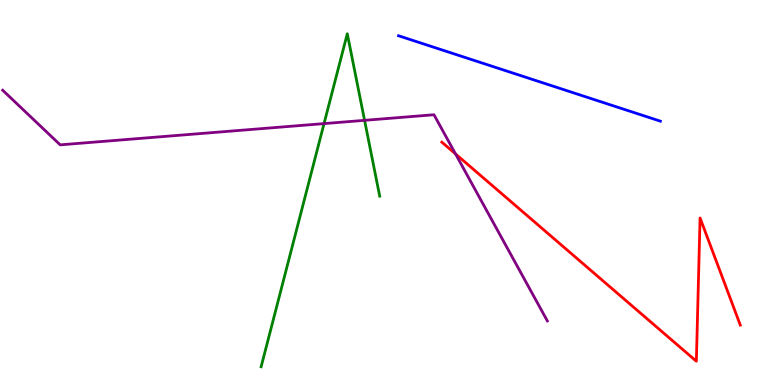[{'lines': ['blue', 'red'], 'intersections': []}, {'lines': ['green', 'red'], 'intersections': []}, {'lines': ['purple', 'red'], 'intersections': [{'x': 5.88, 'y': 6.0}]}, {'lines': ['blue', 'green'], 'intersections': []}, {'lines': ['blue', 'purple'], 'intersections': []}, {'lines': ['green', 'purple'], 'intersections': [{'x': 4.18, 'y': 6.79}, {'x': 4.7, 'y': 6.87}]}]